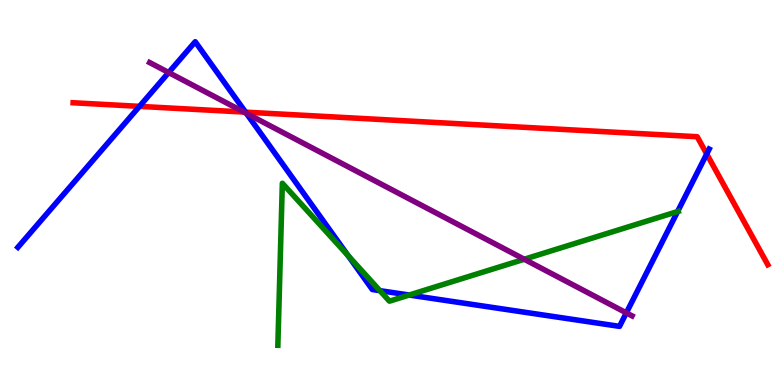[{'lines': ['blue', 'red'], 'intersections': [{'x': 1.8, 'y': 7.24}, {'x': 3.17, 'y': 7.09}, {'x': 9.12, 'y': 6.0}]}, {'lines': ['green', 'red'], 'intersections': []}, {'lines': ['purple', 'red'], 'intersections': [{'x': 3.15, 'y': 7.09}]}, {'lines': ['blue', 'green'], 'intersections': [{'x': 4.49, 'y': 3.36}, {'x': 4.9, 'y': 2.45}, {'x': 5.28, 'y': 2.34}, {'x': 8.74, 'y': 4.51}]}, {'lines': ['blue', 'purple'], 'intersections': [{'x': 2.18, 'y': 8.12}, {'x': 3.18, 'y': 7.06}, {'x': 8.08, 'y': 1.87}]}, {'lines': ['green', 'purple'], 'intersections': [{'x': 6.76, 'y': 3.27}]}]